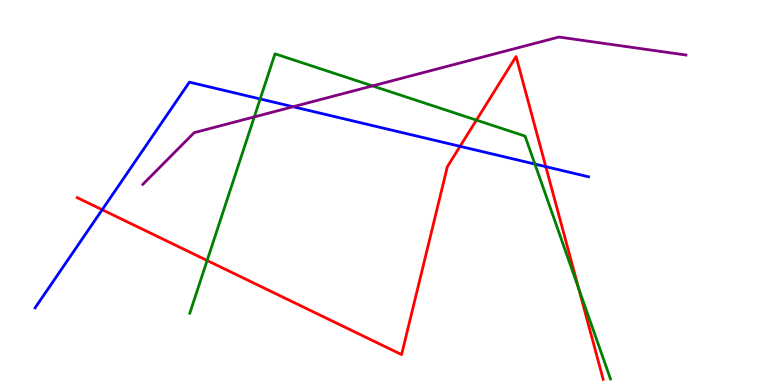[{'lines': ['blue', 'red'], 'intersections': [{'x': 1.32, 'y': 4.55}, {'x': 5.94, 'y': 6.2}, {'x': 7.04, 'y': 5.67}]}, {'lines': ['green', 'red'], 'intersections': [{'x': 2.67, 'y': 3.23}, {'x': 6.15, 'y': 6.88}, {'x': 7.47, 'y': 2.5}]}, {'lines': ['purple', 'red'], 'intersections': []}, {'lines': ['blue', 'green'], 'intersections': [{'x': 3.36, 'y': 7.43}, {'x': 6.9, 'y': 5.74}]}, {'lines': ['blue', 'purple'], 'intersections': [{'x': 3.78, 'y': 7.23}]}, {'lines': ['green', 'purple'], 'intersections': [{'x': 3.28, 'y': 6.96}, {'x': 4.81, 'y': 7.77}]}]